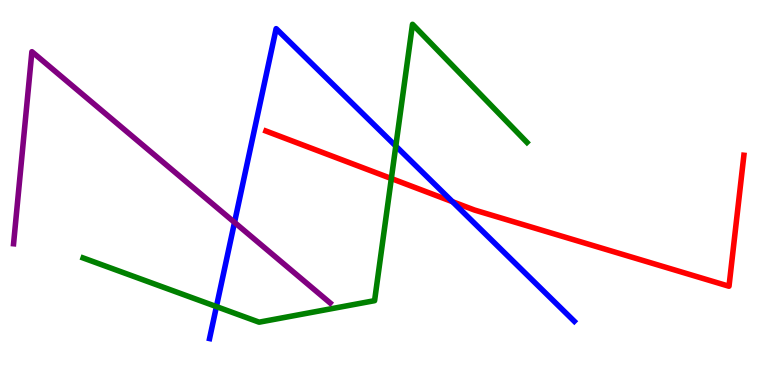[{'lines': ['blue', 'red'], 'intersections': [{'x': 5.84, 'y': 4.76}]}, {'lines': ['green', 'red'], 'intersections': [{'x': 5.05, 'y': 5.36}]}, {'lines': ['purple', 'red'], 'intersections': []}, {'lines': ['blue', 'green'], 'intersections': [{'x': 2.79, 'y': 2.04}, {'x': 5.11, 'y': 6.21}]}, {'lines': ['blue', 'purple'], 'intersections': [{'x': 3.03, 'y': 4.22}]}, {'lines': ['green', 'purple'], 'intersections': []}]